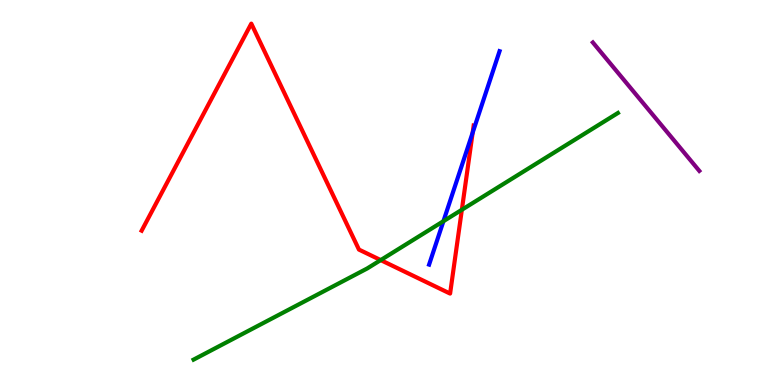[{'lines': ['blue', 'red'], 'intersections': [{'x': 6.1, 'y': 6.55}]}, {'lines': ['green', 'red'], 'intersections': [{'x': 4.91, 'y': 3.24}, {'x': 5.96, 'y': 4.55}]}, {'lines': ['purple', 'red'], 'intersections': []}, {'lines': ['blue', 'green'], 'intersections': [{'x': 5.72, 'y': 4.25}]}, {'lines': ['blue', 'purple'], 'intersections': []}, {'lines': ['green', 'purple'], 'intersections': []}]